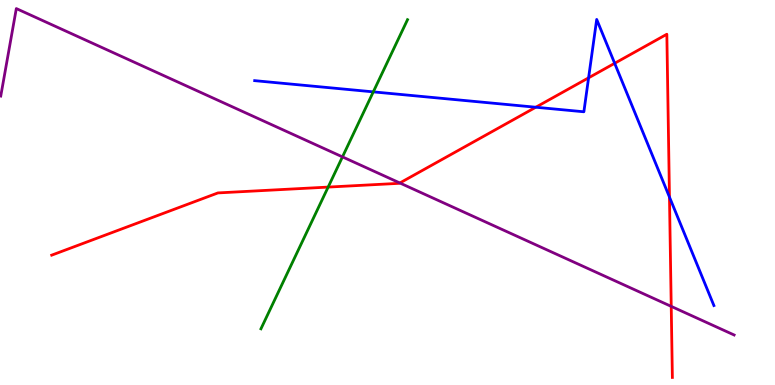[{'lines': ['blue', 'red'], 'intersections': [{'x': 6.91, 'y': 7.21}, {'x': 7.59, 'y': 7.98}, {'x': 7.93, 'y': 8.36}, {'x': 8.64, 'y': 4.88}]}, {'lines': ['green', 'red'], 'intersections': [{'x': 4.23, 'y': 5.14}]}, {'lines': ['purple', 'red'], 'intersections': [{'x': 5.16, 'y': 5.25}, {'x': 8.66, 'y': 2.04}]}, {'lines': ['blue', 'green'], 'intersections': [{'x': 4.82, 'y': 7.61}]}, {'lines': ['blue', 'purple'], 'intersections': []}, {'lines': ['green', 'purple'], 'intersections': [{'x': 4.42, 'y': 5.93}]}]